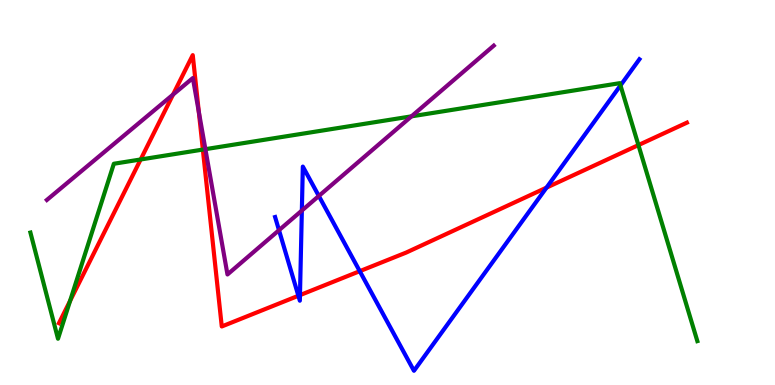[{'lines': ['blue', 'red'], 'intersections': [{'x': 3.85, 'y': 2.32}, {'x': 3.87, 'y': 2.33}, {'x': 4.64, 'y': 2.96}, {'x': 7.05, 'y': 5.13}]}, {'lines': ['green', 'red'], 'intersections': [{'x': 0.904, 'y': 2.19}, {'x': 1.81, 'y': 5.86}, {'x': 2.62, 'y': 6.11}, {'x': 8.24, 'y': 6.23}]}, {'lines': ['purple', 'red'], 'intersections': [{'x': 2.23, 'y': 7.54}, {'x': 2.57, 'y': 7.09}]}, {'lines': ['blue', 'green'], 'intersections': [{'x': 8.01, 'y': 7.78}]}, {'lines': ['blue', 'purple'], 'intersections': [{'x': 3.6, 'y': 4.02}, {'x': 3.89, 'y': 4.53}, {'x': 4.11, 'y': 4.91}]}, {'lines': ['green', 'purple'], 'intersections': [{'x': 2.65, 'y': 6.13}, {'x': 5.31, 'y': 6.98}]}]